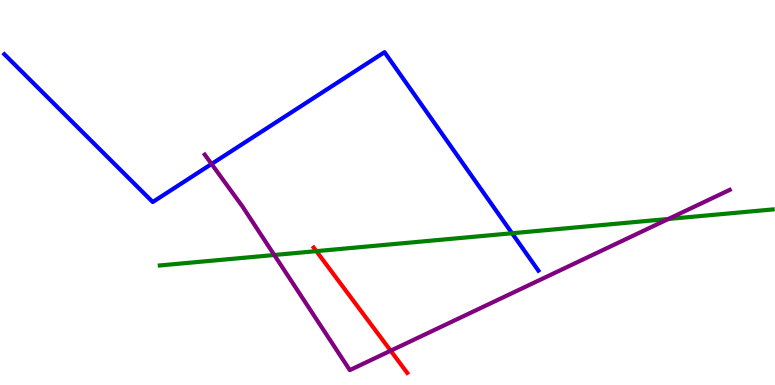[{'lines': ['blue', 'red'], 'intersections': []}, {'lines': ['green', 'red'], 'intersections': [{'x': 4.08, 'y': 3.48}]}, {'lines': ['purple', 'red'], 'intersections': [{'x': 5.04, 'y': 0.89}]}, {'lines': ['blue', 'green'], 'intersections': [{'x': 6.61, 'y': 3.94}]}, {'lines': ['blue', 'purple'], 'intersections': [{'x': 2.73, 'y': 5.74}]}, {'lines': ['green', 'purple'], 'intersections': [{'x': 3.54, 'y': 3.38}, {'x': 8.62, 'y': 4.31}]}]